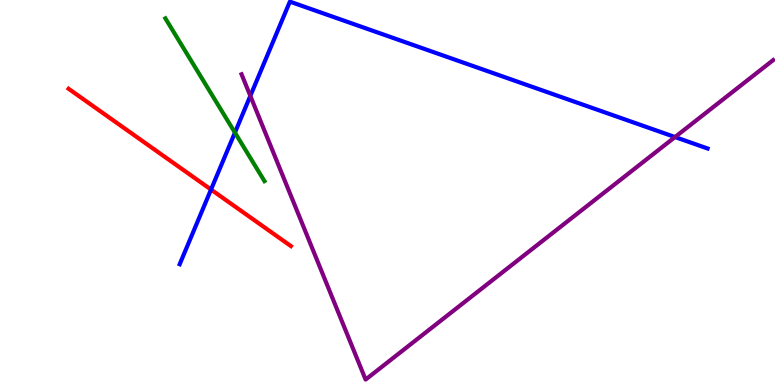[{'lines': ['blue', 'red'], 'intersections': [{'x': 2.72, 'y': 5.08}]}, {'lines': ['green', 'red'], 'intersections': []}, {'lines': ['purple', 'red'], 'intersections': []}, {'lines': ['blue', 'green'], 'intersections': [{'x': 3.03, 'y': 6.56}]}, {'lines': ['blue', 'purple'], 'intersections': [{'x': 3.23, 'y': 7.51}, {'x': 8.71, 'y': 6.44}]}, {'lines': ['green', 'purple'], 'intersections': []}]